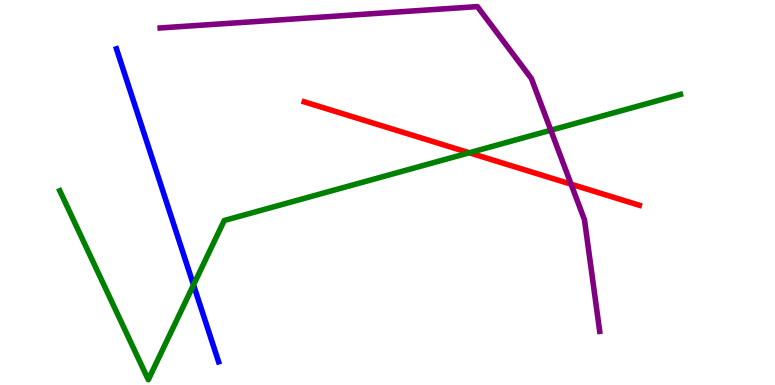[{'lines': ['blue', 'red'], 'intersections': []}, {'lines': ['green', 'red'], 'intersections': [{'x': 6.06, 'y': 6.03}]}, {'lines': ['purple', 'red'], 'intersections': [{'x': 7.37, 'y': 5.22}]}, {'lines': ['blue', 'green'], 'intersections': [{'x': 2.5, 'y': 2.6}]}, {'lines': ['blue', 'purple'], 'intersections': []}, {'lines': ['green', 'purple'], 'intersections': [{'x': 7.11, 'y': 6.62}]}]